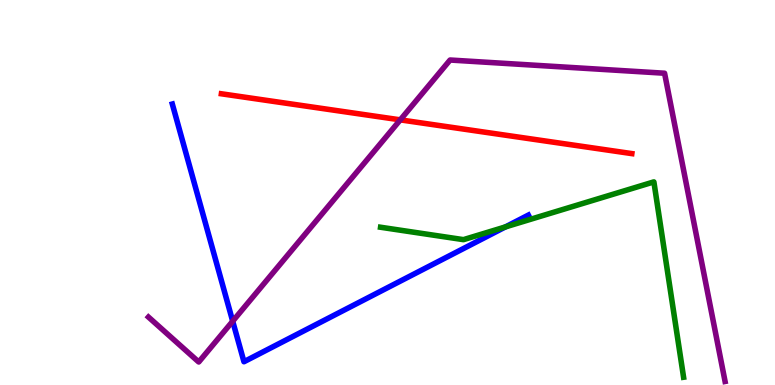[{'lines': ['blue', 'red'], 'intersections': []}, {'lines': ['green', 'red'], 'intersections': []}, {'lines': ['purple', 'red'], 'intersections': [{'x': 5.16, 'y': 6.89}]}, {'lines': ['blue', 'green'], 'intersections': [{'x': 6.52, 'y': 4.11}]}, {'lines': ['blue', 'purple'], 'intersections': [{'x': 3.0, 'y': 1.66}]}, {'lines': ['green', 'purple'], 'intersections': []}]